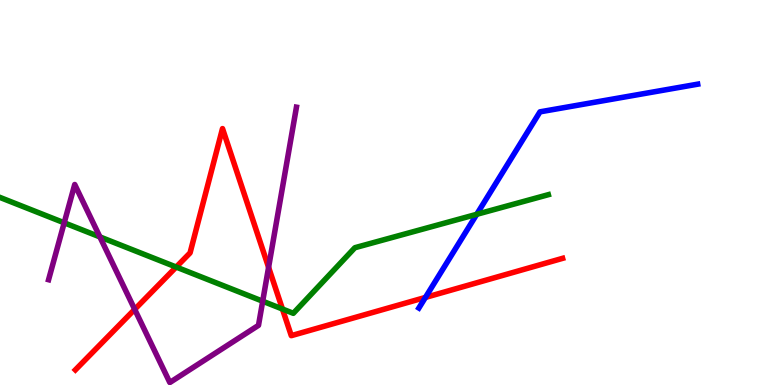[{'lines': ['blue', 'red'], 'intersections': [{'x': 5.49, 'y': 2.27}]}, {'lines': ['green', 'red'], 'intersections': [{'x': 2.27, 'y': 3.06}, {'x': 3.64, 'y': 1.97}]}, {'lines': ['purple', 'red'], 'intersections': [{'x': 1.74, 'y': 1.96}, {'x': 3.47, 'y': 3.06}]}, {'lines': ['blue', 'green'], 'intersections': [{'x': 6.15, 'y': 4.43}]}, {'lines': ['blue', 'purple'], 'intersections': []}, {'lines': ['green', 'purple'], 'intersections': [{'x': 0.829, 'y': 4.21}, {'x': 1.29, 'y': 3.85}, {'x': 3.39, 'y': 2.18}]}]